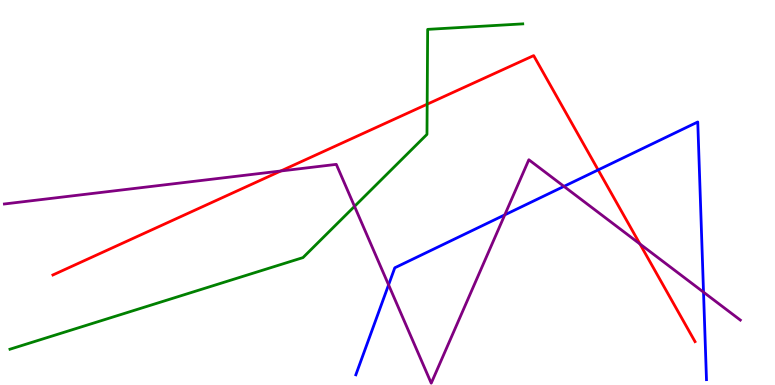[{'lines': ['blue', 'red'], 'intersections': [{'x': 7.72, 'y': 5.59}]}, {'lines': ['green', 'red'], 'intersections': [{'x': 5.51, 'y': 7.29}]}, {'lines': ['purple', 'red'], 'intersections': [{'x': 3.62, 'y': 5.56}, {'x': 8.26, 'y': 3.66}]}, {'lines': ['blue', 'green'], 'intersections': []}, {'lines': ['blue', 'purple'], 'intersections': [{'x': 5.01, 'y': 2.6}, {'x': 6.51, 'y': 4.42}, {'x': 7.28, 'y': 5.16}, {'x': 9.08, 'y': 2.41}]}, {'lines': ['green', 'purple'], 'intersections': [{'x': 4.57, 'y': 4.64}]}]